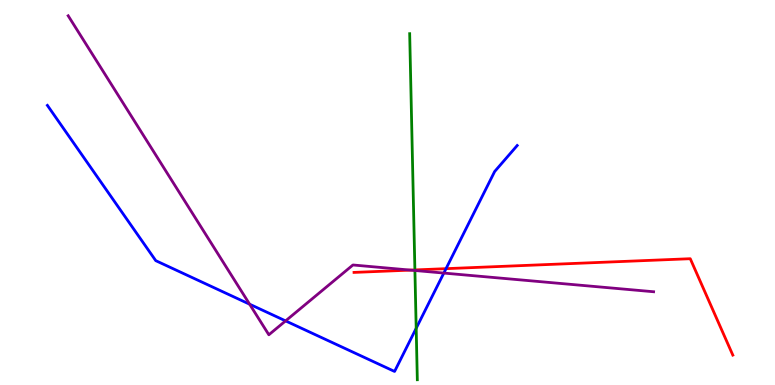[{'lines': ['blue', 'red'], 'intersections': [{'x': 5.76, 'y': 3.02}]}, {'lines': ['green', 'red'], 'intersections': [{'x': 5.35, 'y': 2.99}]}, {'lines': ['purple', 'red'], 'intersections': [{'x': 5.3, 'y': 2.98}]}, {'lines': ['blue', 'green'], 'intersections': [{'x': 5.37, 'y': 1.47}]}, {'lines': ['blue', 'purple'], 'intersections': [{'x': 3.22, 'y': 2.1}, {'x': 3.69, 'y': 1.67}, {'x': 5.73, 'y': 2.91}]}, {'lines': ['green', 'purple'], 'intersections': [{'x': 5.35, 'y': 2.97}]}]